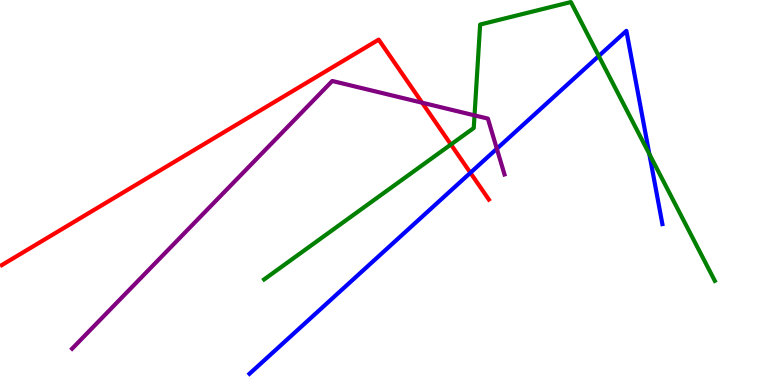[{'lines': ['blue', 'red'], 'intersections': [{'x': 6.07, 'y': 5.51}]}, {'lines': ['green', 'red'], 'intersections': [{'x': 5.82, 'y': 6.25}]}, {'lines': ['purple', 'red'], 'intersections': [{'x': 5.45, 'y': 7.33}]}, {'lines': ['blue', 'green'], 'intersections': [{'x': 7.73, 'y': 8.55}, {'x': 8.38, 'y': 6.0}]}, {'lines': ['blue', 'purple'], 'intersections': [{'x': 6.41, 'y': 6.14}]}, {'lines': ['green', 'purple'], 'intersections': [{'x': 6.12, 'y': 7.0}]}]